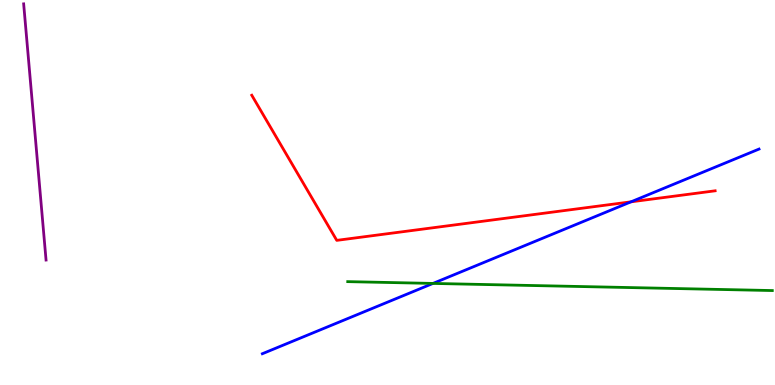[{'lines': ['blue', 'red'], 'intersections': [{'x': 8.14, 'y': 4.76}]}, {'lines': ['green', 'red'], 'intersections': []}, {'lines': ['purple', 'red'], 'intersections': []}, {'lines': ['blue', 'green'], 'intersections': [{'x': 5.59, 'y': 2.64}]}, {'lines': ['blue', 'purple'], 'intersections': []}, {'lines': ['green', 'purple'], 'intersections': []}]